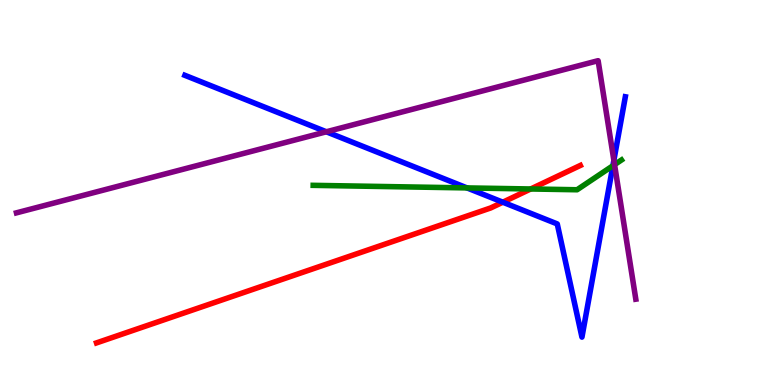[{'lines': ['blue', 'red'], 'intersections': [{'x': 6.49, 'y': 4.75}]}, {'lines': ['green', 'red'], 'intersections': [{'x': 6.85, 'y': 5.09}]}, {'lines': ['purple', 'red'], 'intersections': []}, {'lines': ['blue', 'green'], 'intersections': [{'x': 6.03, 'y': 5.12}, {'x': 7.91, 'y': 5.69}]}, {'lines': ['blue', 'purple'], 'intersections': [{'x': 4.21, 'y': 6.58}, {'x': 7.92, 'y': 5.84}]}, {'lines': ['green', 'purple'], 'intersections': [{'x': 7.93, 'y': 5.72}]}]